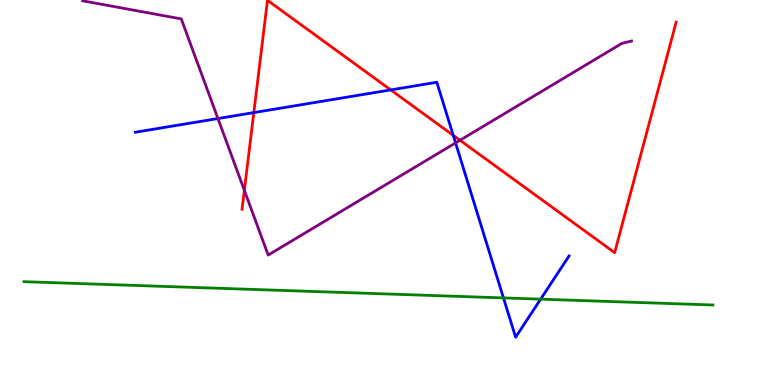[{'lines': ['blue', 'red'], 'intersections': [{'x': 3.28, 'y': 7.08}, {'x': 5.04, 'y': 7.66}, {'x': 5.85, 'y': 6.48}]}, {'lines': ['green', 'red'], 'intersections': []}, {'lines': ['purple', 'red'], 'intersections': [{'x': 3.15, 'y': 5.06}, {'x': 5.94, 'y': 6.36}]}, {'lines': ['blue', 'green'], 'intersections': [{'x': 6.5, 'y': 2.26}, {'x': 6.98, 'y': 2.23}]}, {'lines': ['blue', 'purple'], 'intersections': [{'x': 2.81, 'y': 6.92}, {'x': 5.88, 'y': 6.29}]}, {'lines': ['green', 'purple'], 'intersections': []}]